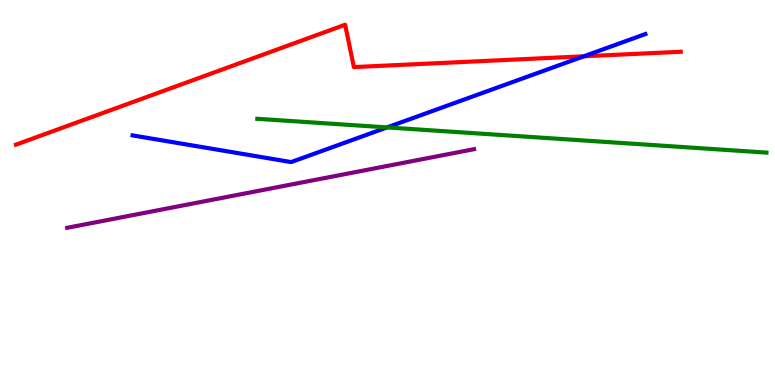[{'lines': ['blue', 'red'], 'intersections': [{'x': 7.53, 'y': 8.54}]}, {'lines': ['green', 'red'], 'intersections': []}, {'lines': ['purple', 'red'], 'intersections': []}, {'lines': ['blue', 'green'], 'intersections': [{'x': 4.99, 'y': 6.69}]}, {'lines': ['blue', 'purple'], 'intersections': []}, {'lines': ['green', 'purple'], 'intersections': []}]